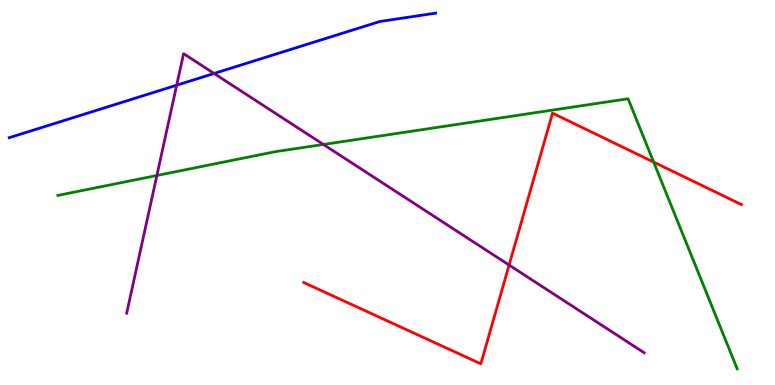[{'lines': ['blue', 'red'], 'intersections': []}, {'lines': ['green', 'red'], 'intersections': [{'x': 8.43, 'y': 5.79}]}, {'lines': ['purple', 'red'], 'intersections': [{'x': 6.57, 'y': 3.12}]}, {'lines': ['blue', 'green'], 'intersections': []}, {'lines': ['blue', 'purple'], 'intersections': [{'x': 2.28, 'y': 7.79}, {'x': 2.76, 'y': 8.09}]}, {'lines': ['green', 'purple'], 'intersections': [{'x': 2.02, 'y': 5.44}, {'x': 4.17, 'y': 6.25}]}]